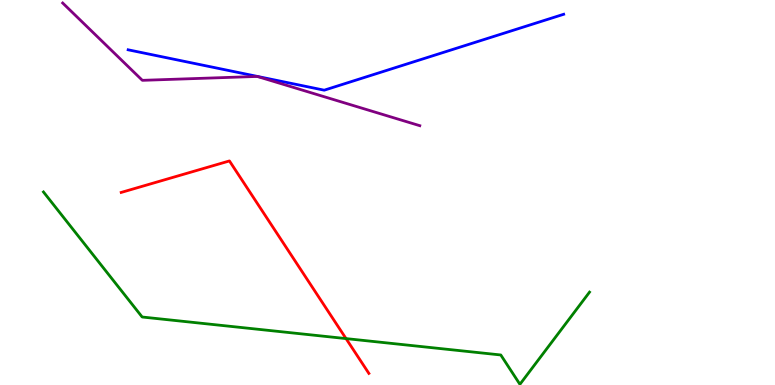[{'lines': ['blue', 'red'], 'intersections': []}, {'lines': ['green', 'red'], 'intersections': [{'x': 4.46, 'y': 1.21}]}, {'lines': ['purple', 'red'], 'intersections': []}, {'lines': ['blue', 'green'], 'intersections': []}, {'lines': ['blue', 'purple'], 'intersections': []}, {'lines': ['green', 'purple'], 'intersections': []}]